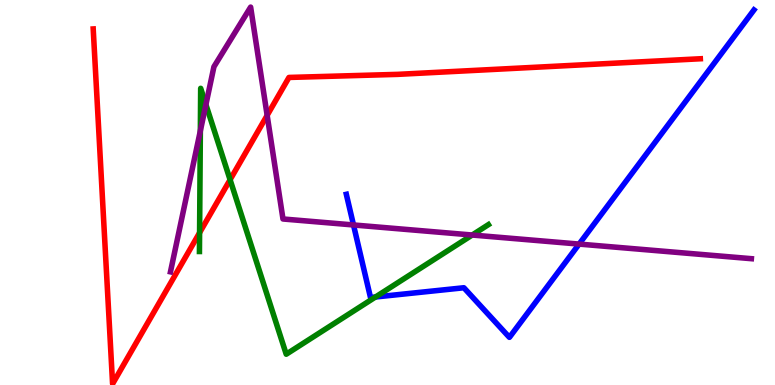[{'lines': ['blue', 'red'], 'intersections': []}, {'lines': ['green', 'red'], 'intersections': [{'x': 2.58, 'y': 3.96}, {'x': 2.97, 'y': 5.33}]}, {'lines': ['purple', 'red'], 'intersections': [{'x': 3.45, 'y': 7.0}]}, {'lines': ['blue', 'green'], 'intersections': [{'x': 4.85, 'y': 2.29}]}, {'lines': ['blue', 'purple'], 'intersections': [{'x': 4.56, 'y': 4.16}, {'x': 7.47, 'y': 3.66}]}, {'lines': ['green', 'purple'], 'intersections': [{'x': 2.59, 'y': 6.6}, {'x': 2.66, 'y': 7.28}, {'x': 6.09, 'y': 3.9}]}]